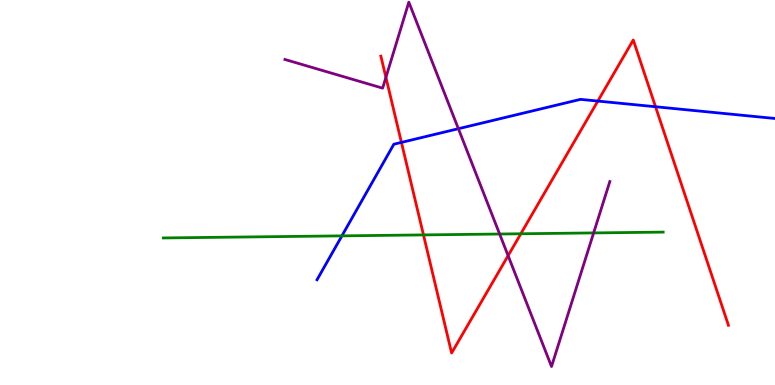[{'lines': ['blue', 'red'], 'intersections': [{'x': 5.18, 'y': 6.3}, {'x': 7.71, 'y': 7.37}, {'x': 8.46, 'y': 7.23}]}, {'lines': ['green', 'red'], 'intersections': [{'x': 5.46, 'y': 3.9}, {'x': 6.72, 'y': 3.93}]}, {'lines': ['purple', 'red'], 'intersections': [{'x': 4.98, 'y': 7.99}, {'x': 6.56, 'y': 3.36}]}, {'lines': ['blue', 'green'], 'intersections': [{'x': 4.41, 'y': 3.87}]}, {'lines': ['blue', 'purple'], 'intersections': [{'x': 5.91, 'y': 6.66}]}, {'lines': ['green', 'purple'], 'intersections': [{'x': 6.45, 'y': 3.92}, {'x': 7.66, 'y': 3.95}]}]